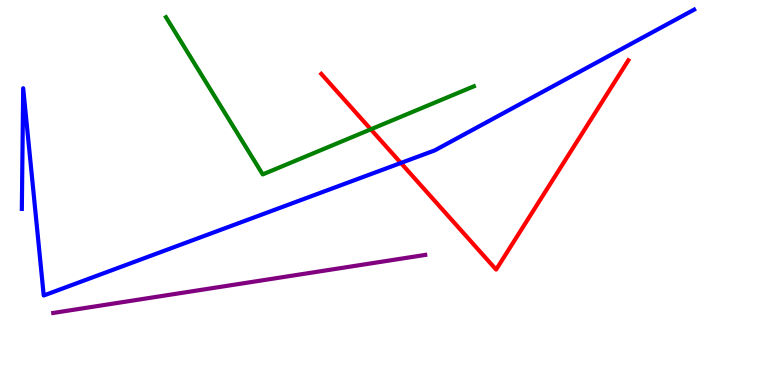[{'lines': ['blue', 'red'], 'intersections': [{'x': 5.17, 'y': 5.77}]}, {'lines': ['green', 'red'], 'intersections': [{'x': 4.78, 'y': 6.64}]}, {'lines': ['purple', 'red'], 'intersections': []}, {'lines': ['blue', 'green'], 'intersections': []}, {'lines': ['blue', 'purple'], 'intersections': []}, {'lines': ['green', 'purple'], 'intersections': []}]